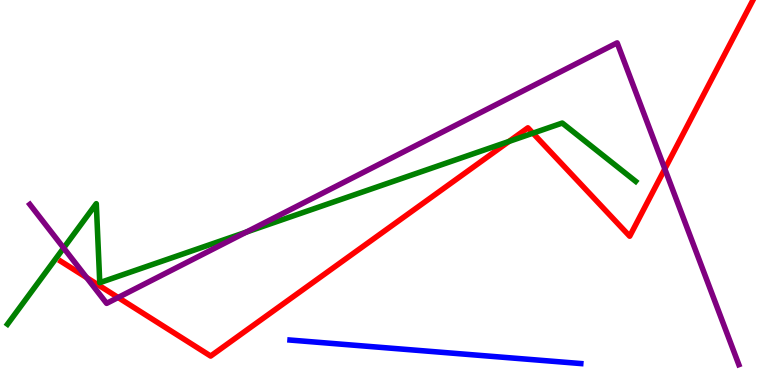[{'lines': ['blue', 'red'], 'intersections': []}, {'lines': ['green', 'red'], 'intersections': [{'x': 6.57, 'y': 6.33}, {'x': 6.88, 'y': 6.54}]}, {'lines': ['purple', 'red'], 'intersections': [{'x': 1.12, 'y': 2.79}, {'x': 1.52, 'y': 2.27}, {'x': 8.58, 'y': 5.61}]}, {'lines': ['blue', 'green'], 'intersections': []}, {'lines': ['blue', 'purple'], 'intersections': []}, {'lines': ['green', 'purple'], 'intersections': [{'x': 0.821, 'y': 3.56}, {'x': 3.18, 'y': 3.97}]}]